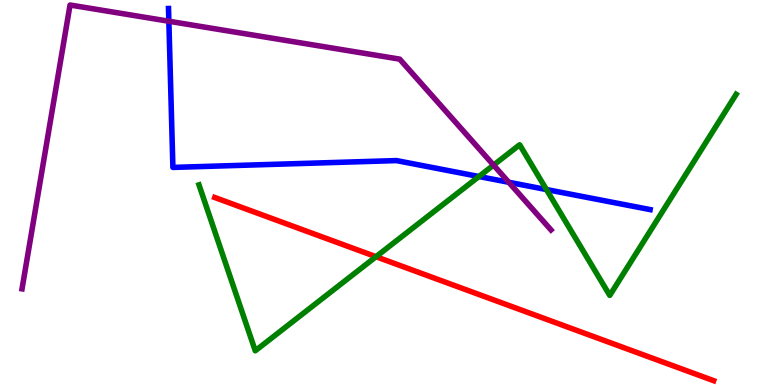[{'lines': ['blue', 'red'], 'intersections': []}, {'lines': ['green', 'red'], 'intersections': [{'x': 4.85, 'y': 3.33}]}, {'lines': ['purple', 'red'], 'intersections': []}, {'lines': ['blue', 'green'], 'intersections': [{'x': 6.18, 'y': 5.42}, {'x': 7.05, 'y': 5.08}]}, {'lines': ['blue', 'purple'], 'intersections': [{'x': 2.18, 'y': 9.45}, {'x': 6.56, 'y': 5.27}]}, {'lines': ['green', 'purple'], 'intersections': [{'x': 6.37, 'y': 5.71}]}]